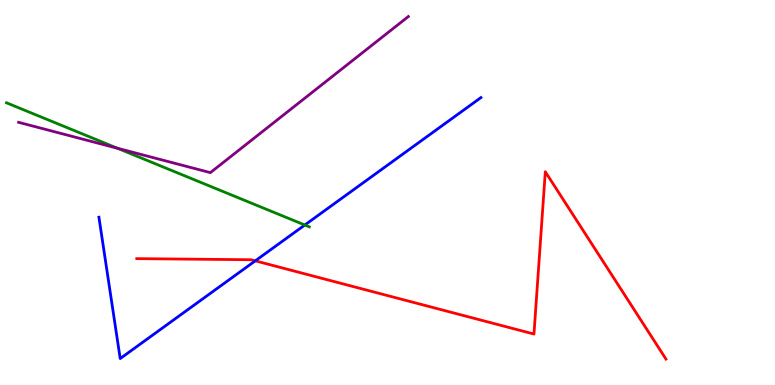[{'lines': ['blue', 'red'], 'intersections': [{'x': 3.29, 'y': 3.23}]}, {'lines': ['green', 'red'], 'intersections': []}, {'lines': ['purple', 'red'], 'intersections': []}, {'lines': ['blue', 'green'], 'intersections': [{'x': 3.93, 'y': 4.16}]}, {'lines': ['blue', 'purple'], 'intersections': []}, {'lines': ['green', 'purple'], 'intersections': [{'x': 1.51, 'y': 6.15}]}]